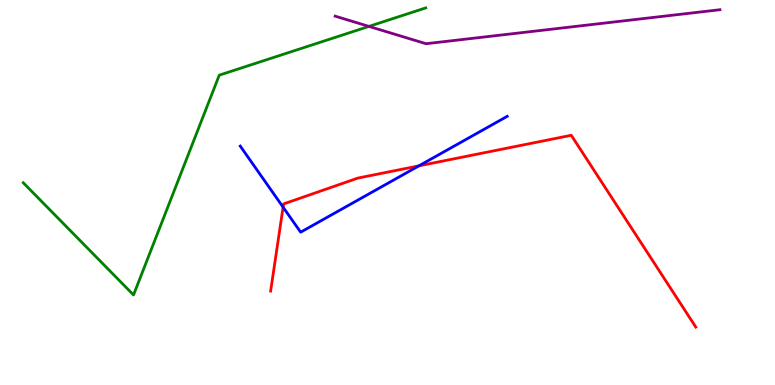[{'lines': ['blue', 'red'], 'intersections': [{'x': 3.65, 'y': 4.62}, {'x': 5.41, 'y': 5.69}]}, {'lines': ['green', 'red'], 'intersections': []}, {'lines': ['purple', 'red'], 'intersections': []}, {'lines': ['blue', 'green'], 'intersections': []}, {'lines': ['blue', 'purple'], 'intersections': []}, {'lines': ['green', 'purple'], 'intersections': [{'x': 4.76, 'y': 9.31}]}]